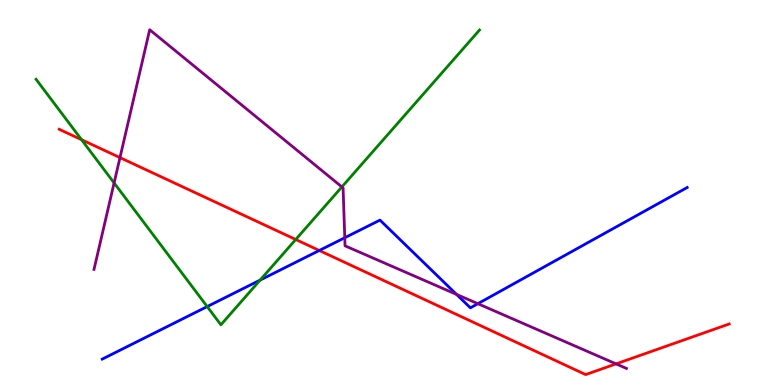[{'lines': ['blue', 'red'], 'intersections': [{'x': 4.12, 'y': 3.49}]}, {'lines': ['green', 'red'], 'intersections': [{'x': 1.05, 'y': 6.37}, {'x': 3.82, 'y': 3.78}]}, {'lines': ['purple', 'red'], 'intersections': [{'x': 1.55, 'y': 5.91}, {'x': 7.95, 'y': 0.549}]}, {'lines': ['blue', 'green'], 'intersections': [{'x': 2.67, 'y': 2.04}, {'x': 3.36, 'y': 2.73}]}, {'lines': ['blue', 'purple'], 'intersections': [{'x': 4.45, 'y': 3.83}, {'x': 5.89, 'y': 2.35}, {'x': 6.17, 'y': 2.11}]}, {'lines': ['green', 'purple'], 'intersections': [{'x': 1.47, 'y': 5.25}, {'x': 4.41, 'y': 5.14}]}]